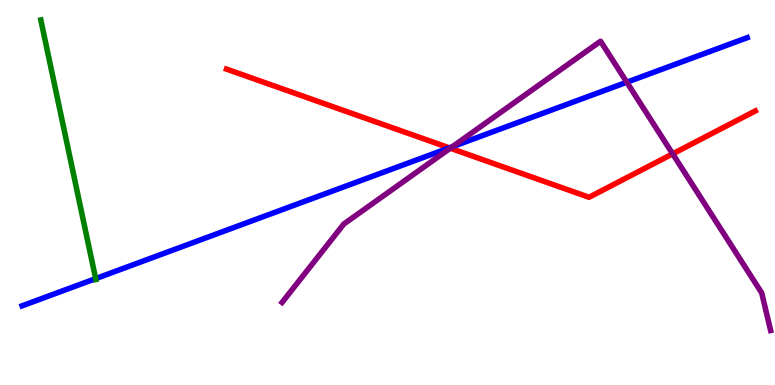[{'lines': ['blue', 'red'], 'intersections': [{'x': 5.8, 'y': 6.16}]}, {'lines': ['green', 'red'], 'intersections': []}, {'lines': ['purple', 'red'], 'intersections': [{'x': 5.81, 'y': 6.15}, {'x': 8.68, 'y': 6.0}]}, {'lines': ['blue', 'green'], 'intersections': [{'x': 1.23, 'y': 2.76}]}, {'lines': ['blue', 'purple'], 'intersections': [{'x': 5.84, 'y': 6.19}, {'x': 8.09, 'y': 7.86}]}, {'lines': ['green', 'purple'], 'intersections': []}]